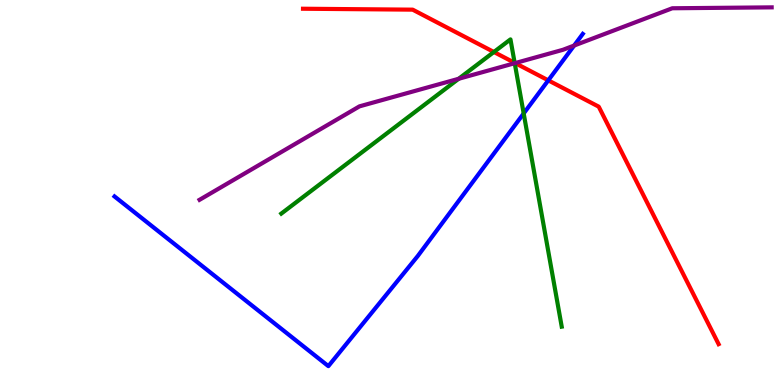[{'lines': ['blue', 'red'], 'intersections': [{'x': 7.07, 'y': 7.91}]}, {'lines': ['green', 'red'], 'intersections': [{'x': 6.37, 'y': 8.65}, {'x': 6.64, 'y': 8.37}]}, {'lines': ['purple', 'red'], 'intersections': [{'x': 6.65, 'y': 8.36}]}, {'lines': ['blue', 'green'], 'intersections': [{'x': 6.76, 'y': 7.05}]}, {'lines': ['blue', 'purple'], 'intersections': [{'x': 7.41, 'y': 8.82}]}, {'lines': ['green', 'purple'], 'intersections': [{'x': 5.92, 'y': 7.95}, {'x': 6.64, 'y': 8.36}]}]